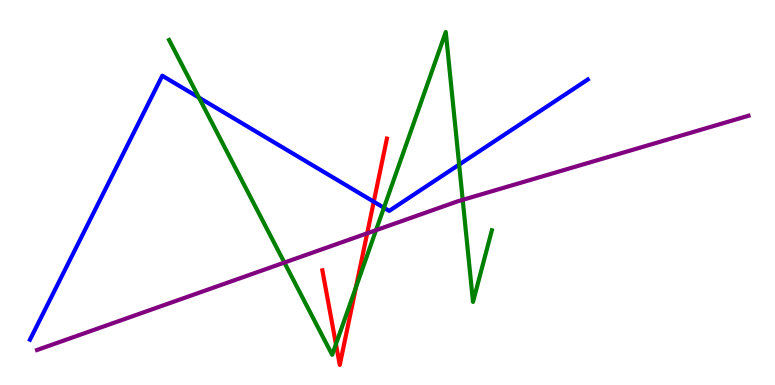[{'lines': ['blue', 'red'], 'intersections': [{'x': 4.82, 'y': 4.76}]}, {'lines': ['green', 'red'], 'intersections': [{'x': 4.33, 'y': 1.06}, {'x': 4.59, 'y': 2.54}]}, {'lines': ['purple', 'red'], 'intersections': [{'x': 4.74, 'y': 3.94}]}, {'lines': ['blue', 'green'], 'intersections': [{'x': 2.57, 'y': 7.47}, {'x': 4.95, 'y': 4.6}, {'x': 5.92, 'y': 5.72}]}, {'lines': ['blue', 'purple'], 'intersections': []}, {'lines': ['green', 'purple'], 'intersections': [{'x': 3.67, 'y': 3.18}, {'x': 4.85, 'y': 4.02}, {'x': 5.97, 'y': 4.81}]}]